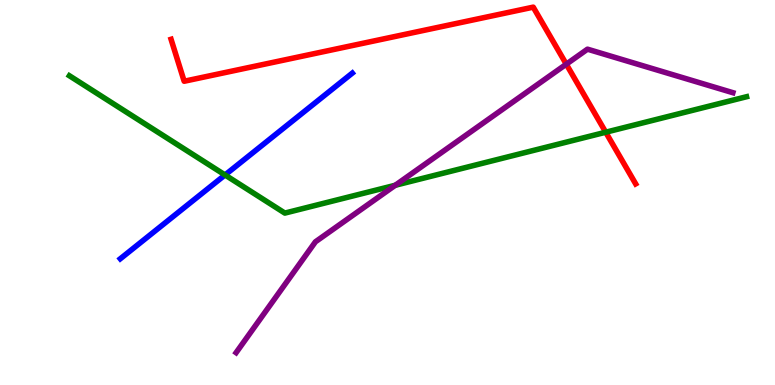[{'lines': ['blue', 'red'], 'intersections': []}, {'lines': ['green', 'red'], 'intersections': [{'x': 7.82, 'y': 6.57}]}, {'lines': ['purple', 'red'], 'intersections': [{'x': 7.31, 'y': 8.33}]}, {'lines': ['blue', 'green'], 'intersections': [{'x': 2.9, 'y': 5.46}]}, {'lines': ['blue', 'purple'], 'intersections': []}, {'lines': ['green', 'purple'], 'intersections': [{'x': 5.1, 'y': 5.19}]}]